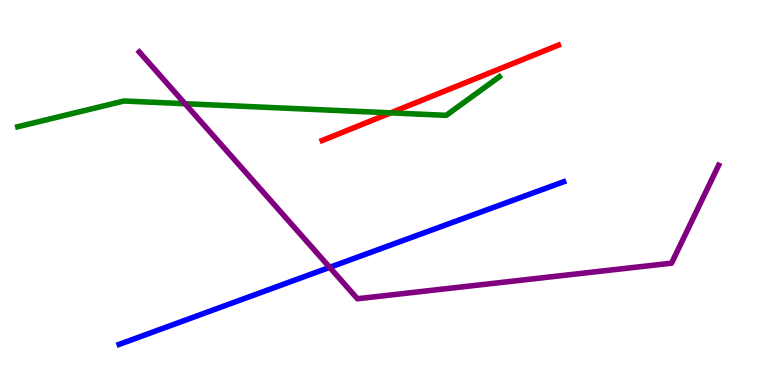[{'lines': ['blue', 'red'], 'intersections': []}, {'lines': ['green', 'red'], 'intersections': [{'x': 5.04, 'y': 7.07}]}, {'lines': ['purple', 'red'], 'intersections': []}, {'lines': ['blue', 'green'], 'intersections': []}, {'lines': ['blue', 'purple'], 'intersections': [{'x': 4.25, 'y': 3.06}]}, {'lines': ['green', 'purple'], 'intersections': [{'x': 2.39, 'y': 7.31}]}]